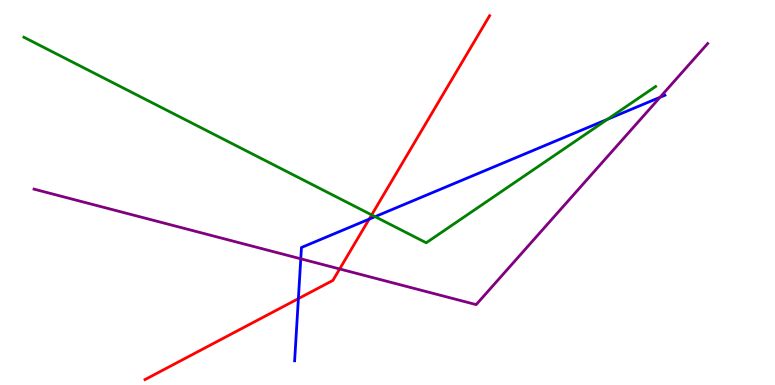[{'lines': ['blue', 'red'], 'intersections': [{'x': 3.85, 'y': 2.24}, {'x': 4.76, 'y': 4.31}]}, {'lines': ['green', 'red'], 'intersections': [{'x': 4.8, 'y': 4.42}]}, {'lines': ['purple', 'red'], 'intersections': [{'x': 4.38, 'y': 3.01}]}, {'lines': ['blue', 'green'], 'intersections': [{'x': 4.84, 'y': 4.37}, {'x': 7.84, 'y': 6.9}]}, {'lines': ['blue', 'purple'], 'intersections': [{'x': 3.88, 'y': 3.28}, {'x': 8.52, 'y': 7.47}]}, {'lines': ['green', 'purple'], 'intersections': []}]